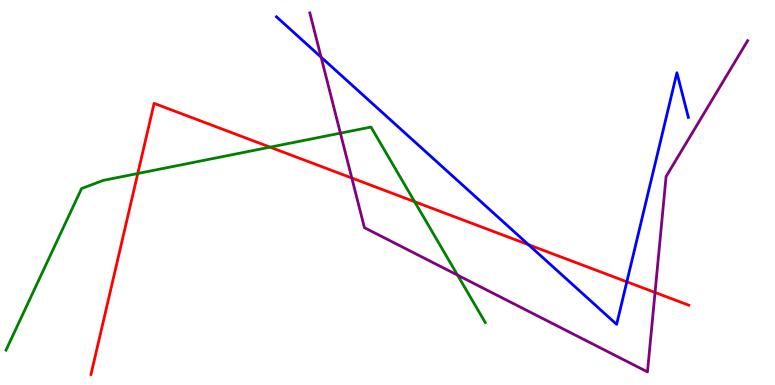[{'lines': ['blue', 'red'], 'intersections': [{'x': 6.82, 'y': 3.64}, {'x': 8.09, 'y': 2.68}]}, {'lines': ['green', 'red'], 'intersections': [{'x': 1.78, 'y': 5.49}, {'x': 3.48, 'y': 6.18}, {'x': 5.35, 'y': 4.76}]}, {'lines': ['purple', 'red'], 'intersections': [{'x': 4.54, 'y': 5.38}, {'x': 8.45, 'y': 2.4}]}, {'lines': ['blue', 'green'], 'intersections': []}, {'lines': ['blue', 'purple'], 'intersections': [{'x': 4.14, 'y': 8.52}]}, {'lines': ['green', 'purple'], 'intersections': [{'x': 4.39, 'y': 6.54}, {'x': 5.9, 'y': 2.85}]}]